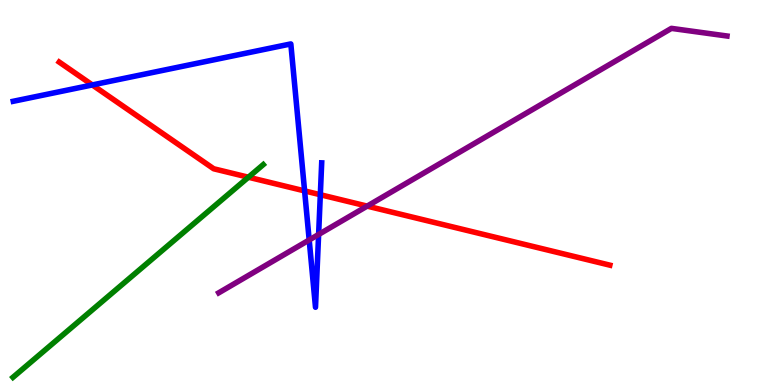[{'lines': ['blue', 'red'], 'intersections': [{'x': 1.19, 'y': 7.79}, {'x': 3.93, 'y': 5.04}, {'x': 4.13, 'y': 4.94}]}, {'lines': ['green', 'red'], 'intersections': [{'x': 3.21, 'y': 5.4}]}, {'lines': ['purple', 'red'], 'intersections': [{'x': 4.74, 'y': 4.65}]}, {'lines': ['blue', 'green'], 'intersections': []}, {'lines': ['blue', 'purple'], 'intersections': [{'x': 3.99, 'y': 3.77}, {'x': 4.11, 'y': 3.91}]}, {'lines': ['green', 'purple'], 'intersections': []}]